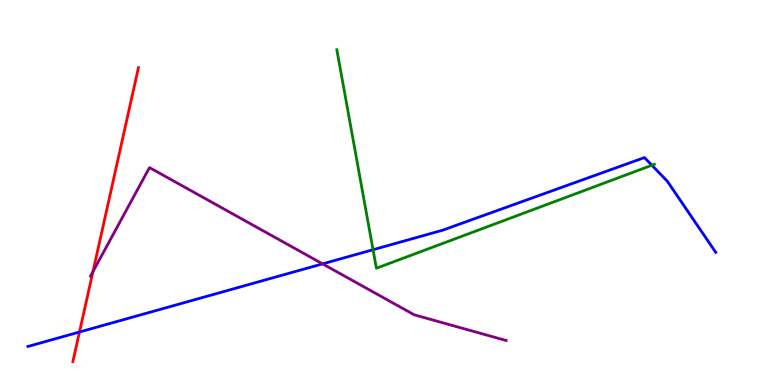[{'lines': ['blue', 'red'], 'intersections': [{'x': 1.03, 'y': 1.38}]}, {'lines': ['green', 'red'], 'intersections': []}, {'lines': ['purple', 'red'], 'intersections': [{'x': 1.2, 'y': 2.94}]}, {'lines': ['blue', 'green'], 'intersections': [{'x': 4.81, 'y': 3.51}, {'x': 8.41, 'y': 5.71}]}, {'lines': ['blue', 'purple'], 'intersections': [{'x': 4.16, 'y': 3.15}]}, {'lines': ['green', 'purple'], 'intersections': []}]